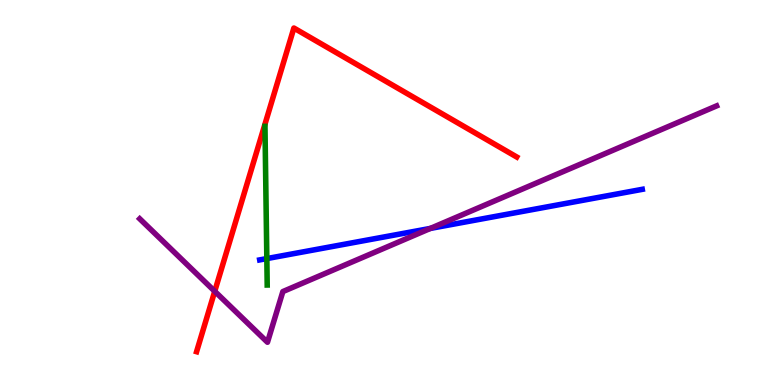[{'lines': ['blue', 'red'], 'intersections': []}, {'lines': ['green', 'red'], 'intersections': []}, {'lines': ['purple', 'red'], 'intersections': [{'x': 2.77, 'y': 2.43}]}, {'lines': ['blue', 'green'], 'intersections': [{'x': 3.44, 'y': 3.28}]}, {'lines': ['blue', 'purple'], 'intersections': [{'x': 5.55, 'y': 4.07}]}, {'lines': ['green', 'purple'], 'intersections': []}]